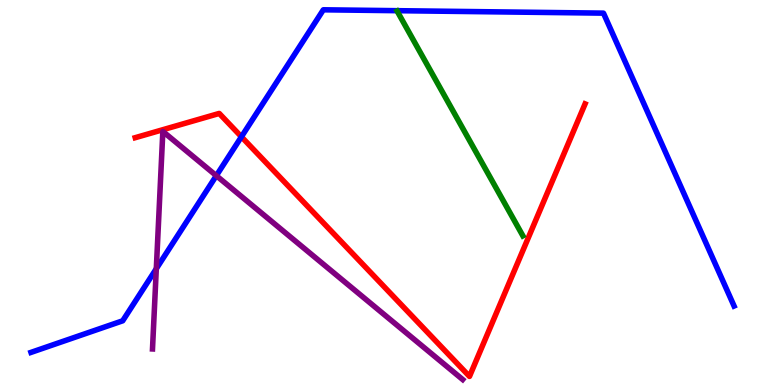[{'lines': ['blue', 'red'], 'intersections': [{'x': 3.12, 'y': 6.45}]}, {'lines': ['green', 'red'], 'intersections': []}, {'lines': ['purple', 'red'], 'intersections': []}, {'lines': ['blue', 'green'], 'intersections': []}, {'lines': ['blue', 'purple'], 'intersections': [{'x': 2.02, 'y': 3.02}, {'x': 2.79, 'y': 5.44}]}, {'lines': ['green', 'purple'], 'intersections': []}]